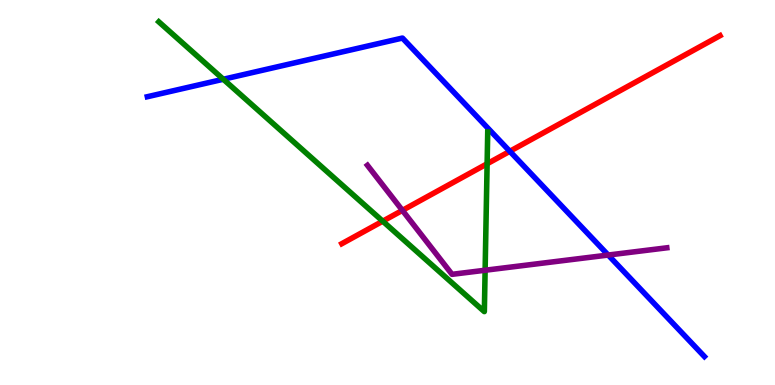[{'lines': ['blue', 'red'], 'intersections': [{'x': 6.58, 'y': 6.07}]}, {'lines': ['green', 'red'], 'intersections': [{'x': 4.94, 'y': 4.25}, {'x': 6.29, 'y': 5.75}]}, {'lines': ['purple', 'red'], 'intersections': [{'x': 5.19, 'y': 4.54}]}, {'lines': ['blue', 'green'], 'intersections': [{'x': 2.88, 'y': 7.94}]}, {'lines': ['blue', 'purple'], 'intersections': [{'x': 7.85, 'y': 3.38}]}, {'lines': ['green', 'purple'], 'intersections': [{'x': 6.26, 'y': 2.98}]}]